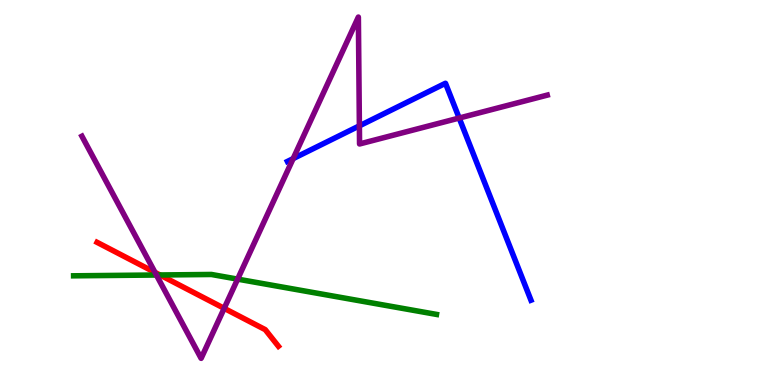[{'lines': ['blue', 'red'], 'intersections': []}, {'lines': ['green', 'red'], 'intersections': [{'x': 2.06, 'y': 2.86}]}, {'lines': ['purple', 'red'], 'intersections': [{'x': 2.0, 'y': 2.92}, {'x': 2.89, 'y': 1.99}]}, {'lines': ['blue', 'green'], 'intersections': []}, {'lines': ['blue', 'purple'], 'intersections': [{'x': 3.78, 'y': 5.88}, {'x': 4.64, 'y': 6.73}, {'x': 5.92, 'y': 6.93}]}, {'lines': ['green', 'purple'], 'intersections': [{'x': 2.02, 'y': 2.86}, {'x': 3.07, 'y': 2.75}]}]